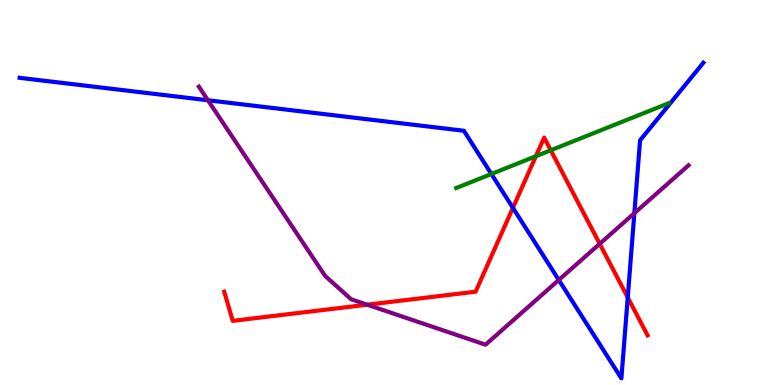[{'lines': ['blue', 'red'], 'intersections': [{'x': 6.62, 'y': 4.6}, {'x': 8.1, 'y': 2.27}]}, {'lines': ['green', 'red'], 'intersections': [{'x': 6.91, 'y': 5.94}, {'x': 7.11, 'y': 6.1}]}, {'lines': ['purple', 'red'], 'intersections': [{'x': 4.74, 'y': 2.09}, {'x': 7.74, 'y': 3.67}]}, {'lines': ['blue', 'green'], 'intersections': [{'x': 6.34, 'y': 5.48}]}, {'lines': ['blue', 'purple'], 'intersections': [{'x': 2.68, 'y': 7.4}, {'x': 7.21, 'y': 2.73}, {'x': 8.19, 'y': 4.46}]}, {'lines': ['green', 'purple'], 'intersections': []}]